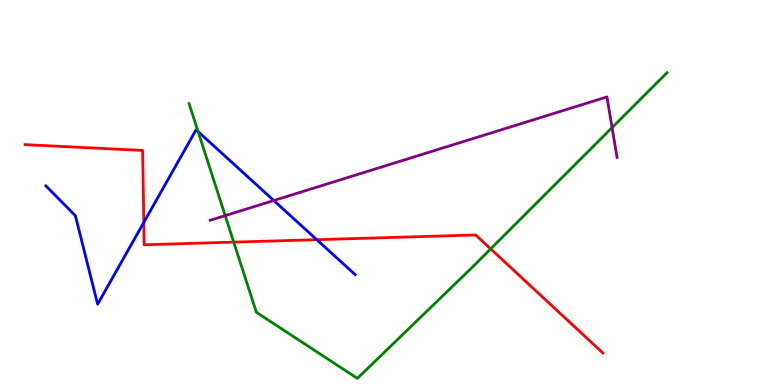[{'lines': ['blue', 'red'], 'intersections': [{'x': 1.86, 'y': 4.22}, {'x': 4.09, 'y': 3.77}]}, {'lines': ['green', 'red'], 'intersections': [{'x': 3.02, 'y': 3.71}, {'x': 6.33, 'y': 3.53}]}, {'lines': ['purple', 'red'], 'intersections': []}, {'lines': ['blue', 'green'], 'intersections': [{'x': 2.56, 'y': 6.58}]}, {'lines': ['blue', 'purple'], 'intersections': [{'x': 3.53, 'y': 4.79}]}, {'lines': ['green', 'purple'], 'intersections': [{'x': 2.91, 'y': 4.4}, {'x': 7.9, 'y': 6.69}]}]